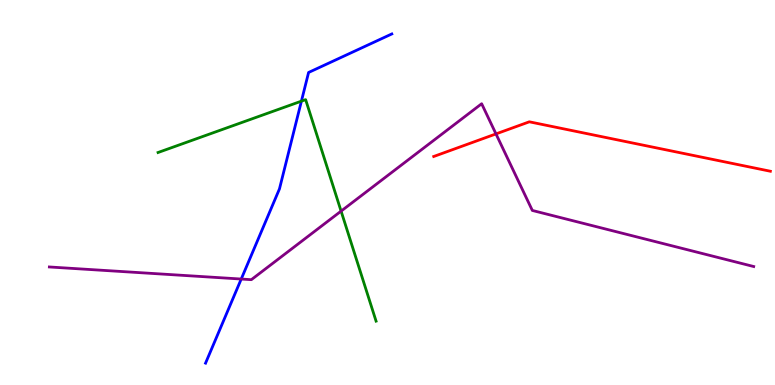[{'lines': ['blue', 'red'], 'intersections': []}, {'lines': ['green', 'red'], 'intersections': []}, {'lines': ['purple', 'red'], 'intersections': [{'x': 6.4, 'y': 6.52}]}, {'lines': ['blue', 'green'], 'intersections': [{'x': 3.89, 'y': 7.37}]}, {'lines': ['blue', 'purple'], 'intersections': [{'x': 3.11, 'y': 2.75}]}, {'lines': ['green', 'purple'], 'intersections': [{'x': 4.4, 'y': 4.52}]}]